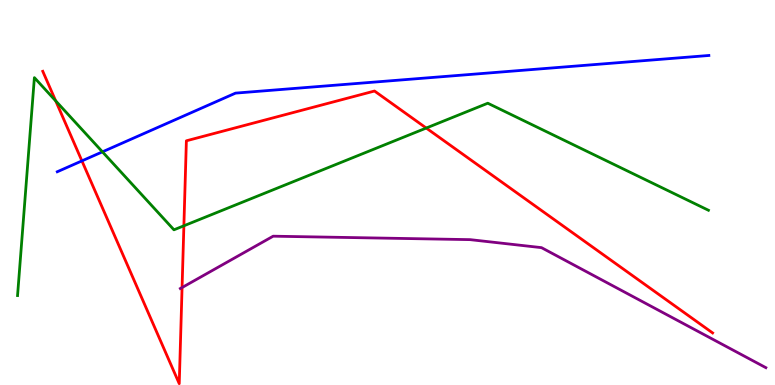[{'lines': ['blue', 'red'], 'intersections': [{'x': 1.06, 'y': 5.82}]}, {'lines': ['green', 'red'], 'intersections': [{'x': 0.719, 'y': 7.38}, {'x': 2.37, 'y': 4.14}, {'x': 5.5, 'y': 6.67}]}, {'lines': ['purple', 'red'], 'intersections': [{'x': 2.35, 'y': 2.53}]}, {'lines': ['blue', 'green'], 'intersections': [{'x': 1.32, 'y': 6.06}]}, {'lines': ['blue', 'purple'], 'intersections': []}, {'lines': ['green', 'purple'], 'intersections': []}]